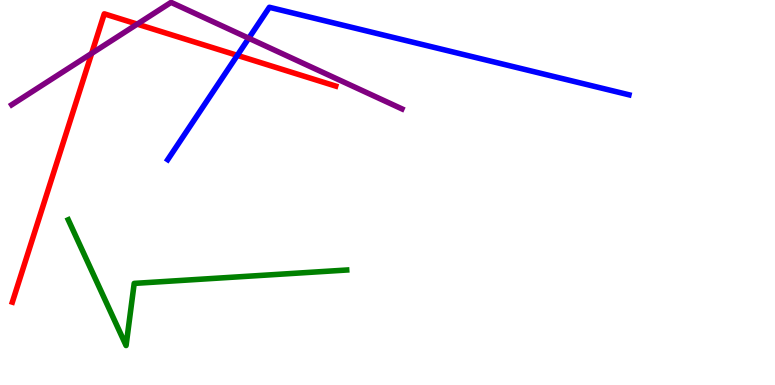[{'lines': ['blue', 'red'], 'intersections': [{'x': 3.06, 'y': 8.56}]}, {'lines': ['green', 'red'], 'intersections': []}, {'lines': ['purple', 'red'], 'intersections': [{'x': 1.18, 'y': 8.61}, {'x': 1.77, 'y': 9.37}]}, {'lines': ['blue', 'green'], 'intersections': []}, {'lines': ['blue', 'purple'], 'intersections': [{'x': 3.21, 'y': 9.01}]}, {'lines': ['green', 'purple'], 'intersections': []}]